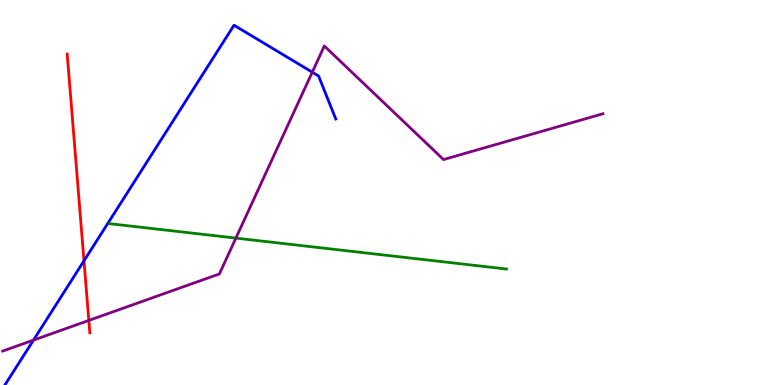[{'lines': ['blue', 'red'], 'intersections': [{'x': 1.08, 'y': 3.23}]}, {'lines': ['green', 'red'], 'intersections': []}, {'lines': ['purple', 'red'], 'intersections': [{'x': 1.15, 'y': 1.68}]}, {'lines': ['blue', 'green'], 'intersections': []}, {'lines': ['blue', 'purple'], 'intersections': [{'x': 0.432, 'y': 1.17}, {'x': 4.03, 'y': 8.12}]}, {'lines': ['green', 'purple'], 'intersections': [{'x': 3.04, 'y': 3.82}]}]